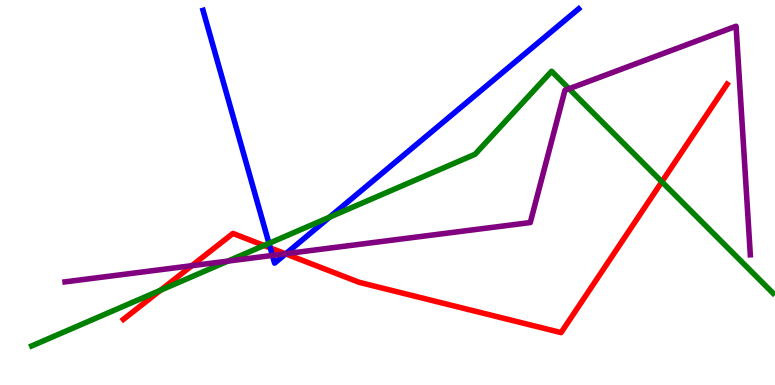[{'lines': ['blue', 'red'], 'intersections': [{'x': 3.49, 'y': 3.56}, {'x': 3.69, 'y': 3.41}]}, {'lines': ['green', 'red'], 'intersections': [{'x': 2.07, 'y': 2.46}, {'x': 3.41, 'y': 3.62}, {'x': 8.54, 'y': 5.28}]}, {'lines': ['purple', 'red'], 'intersections': [{'x': 2.48, 'y': 3.1}, {'x': 3.68, 'y': 3.41}]}, {'lines': ['blue', 'green'], 'intersections': [{'x': 3.47, 'y': 3.68}, {'x': 4.25, 'y': 4.36}]}, {'lines': ['blue', 'purple'], 'intersections': [{'x': 3.51, 'y': 3.37}, {'x': 3.69, 'y': 3.41}]}, {'lines': ['green', 'purple'], 'intersections': [{'x': 2.94, 'y': 3.22}, {'x': 7.34, 'y': 7.69}]}]